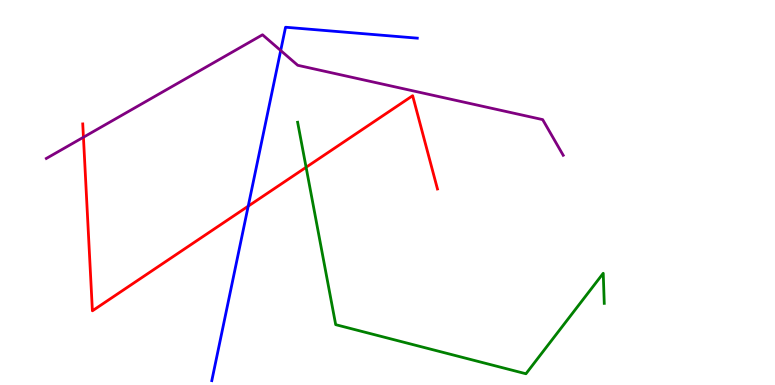[{'lines': ['blue', 'red'], 'intersections': [{'x': 3.2, 'y': 4.65}]}, {'lines': ['green', 'red'], 'intersections': [{'x': 3.95, 'y': 5.65}]}, {'lines': ['purple', 'red'], 'intersections': [{'x': 1.08, 'y': 6.44}]}, {'lines': ['blue', 'green'], 'intersections': []}, {'lines': ['blue', 'purple'], 'intersections': [{'x': 3.62, 'y': 8.69}]}, {'lines': ['green', 'purple'], 'intersections': []}]